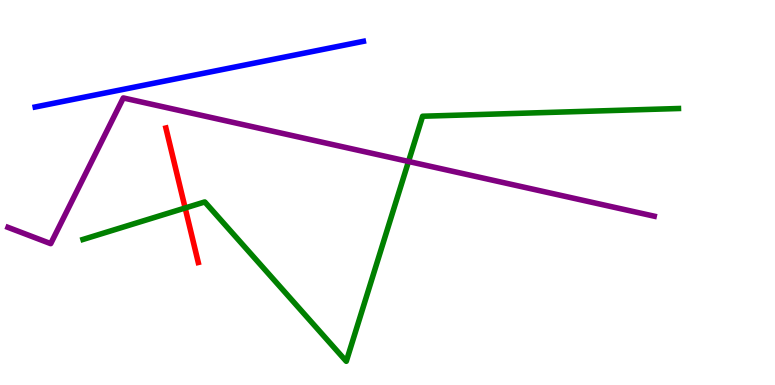[{'lines': ['blue', 'red'], 'intersections': []}, {'lines': ['green', 'red'], 'intersections': [{'x': 2.39, 'y': 4.6}]}, {'lines': ['purple', 'red'], 'intersections': []}, {'lines': ['blue', 'green'], 'intersections': []}, {'lines': ['blue', 'purple'], 'intersections': []}, {'lines': ['green', 'purple'], 'intersections': [{'x': 5.27, 'y': 5.81}]}]